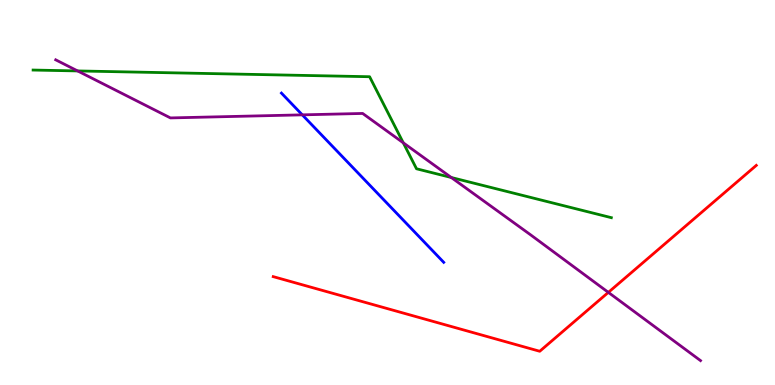[{'lines': ['blue', 'red'], 'intersections': []}, {'lines': ['green', 'red'], 'intersections': []}, {'lines': ['purple', 'red'], 'intersections': [{'x': 7.85, 'y': 2.41}]}, {'lines': ['blue', 'green'], 'intersections': []}, {'lines': ['blue', 'purple'], 'intersections': [{'x': 3.9, 'y': 7.02}]}, {'lines': ['green', 'purple'], 'intersections': [{'x': 1.0, 'y': 8.16}, {'x': 5.2, 'y': 6.29}, {'x': 5.82, 'y': 5.39}]}]